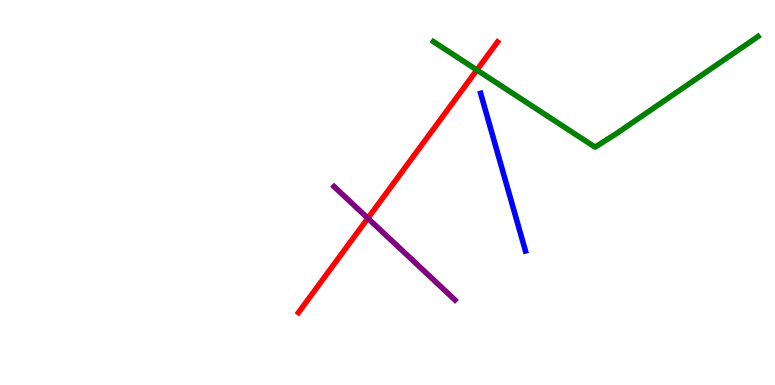[{'lines': ['blue', 'red'], 'intersections': []}, {'lines': ['green', 'red'], 'intersections': [{'x': 6.15, 'y': 8.18}]}, {'lines': ['purple', 'red'], 'intersections': [{'x': 4.75, 'y': 4.33}]}, {'lines': ['blue', 'green'], 'intersections': []}, {'lines': ['blue', 'purple'], 'intersections': []}, {'lines': ['green', 'purple'], 'intersections': []}]